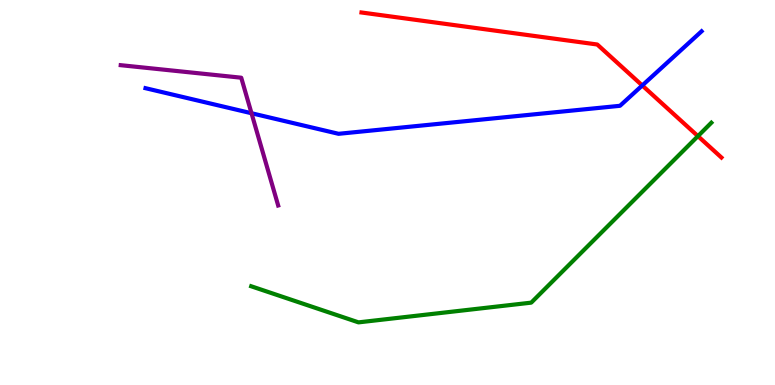[{'lines': ['blue', 'red'], 'intersections': [{'x': 8.29, 'y': 7.78}]}, {'lines': ['green', 'red'], 'intersections': [{'x': 9.01, 'y': 6.46}]}, {'lines': ['purple', 'red'], 'intersections': []}, {'lines': ['blue', 'green'], 'intersections': []}, {'lines': ['blue', 'purple'], 'intersections': [{'x': 3.25, 'y': 7.06}]}, {'lines': ['green', 'purple'], 'intersections': []}]